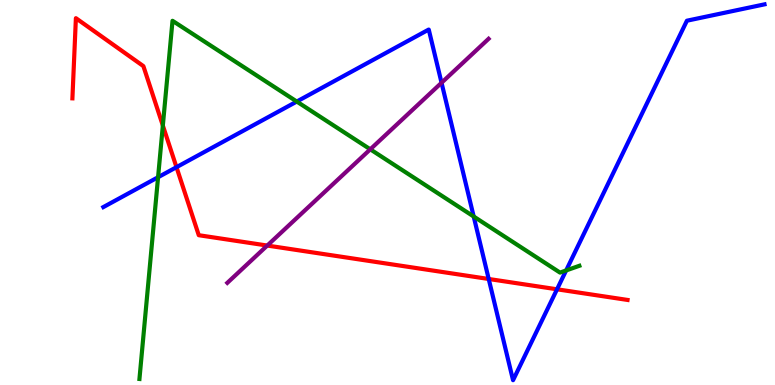[{'lines': ['blue', 'red'], 'intersections': [{'x': 2.28, 'y': 5.66}, {'x': 6.31, 'y': 2.75}, {'x': 7.19, 'y': 2.49}]}, {'lines': ['green', 'red'], 'intersections': [{'x': 2.1, 'y': 6.74}]}, {'lines': ['purple', 'red'], 'intersections': [{'x': 3.45, 'y': 3.62}]}, {'lines': ['blue', 'green'], 'intersections': [{'x': 2.04, 'y': 5.4}, {'x': 3.83, 'y': 7.36}, {'x': 6.11, 'y': 4.38}, {'x': 7.31, 'y': 2.98}]}, {'lines': ['blue', 'purple'], 'intersections': [{'x': 5.7, 'y': 7.85}]}, {'lines': ['green', 'purple'], 'intersections': [{'x': 4.78, 'y': 6.12}]}]